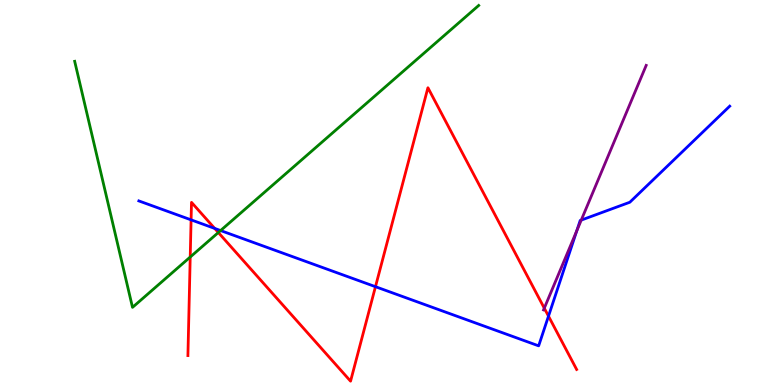[{'lines': ['blue', 'red'], 'intersections': [{'x': 2.47, 'y': 4.29}, {'x': 2.77, 'y': 4.07}, {'x': 4.84, 'y': 2.55}, {'x': 7.08, 'y': 1.79}]}, {'lines': ['green', 'red'], 'intersections': [{'x': 2.45, 'y': 3.32}, {'x': 2.82, 'y': 3.96}]}, {'lines': ['purple', 'red'], 'intersections': [{'x': 7.02, 'y': 2.0}]}, {'lines': ['blue', 'green'], 'intersections': [{'x': 2.85, 'y': 4.01}]}, {'lines': ['blue', 'purple'], 'intersections': [{'x': 7.44, 'y': 4.01}, {'x': 7.5, 'y': 4.28}]}, {'lines': ['green', 'purple'], 'intersections': []}]